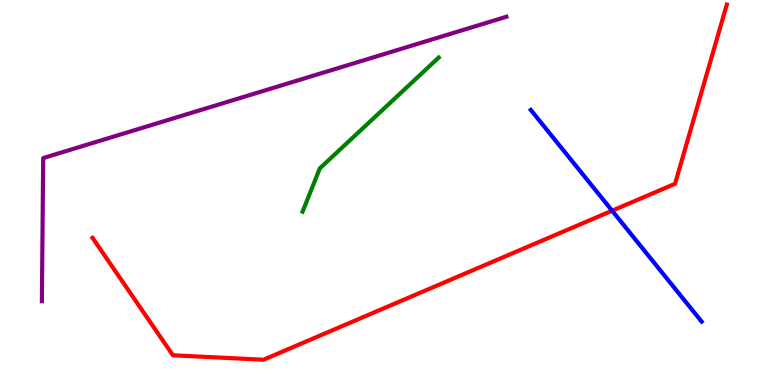[{'lines': ['blue', 'red'], 'intersections': [{'x': 7.9, 'y': 4.53}]}, {'lines': ['green', 'red'], 'intersections': []}, {'lines': ['purple', 'red'], 'intersections': []}, {'lines': ['blue', 'green'], 'intersections': []}, {'lines': ['blue', 'purple'], 'intersections': []}, {'lines': ['green', 'purple'], 'intersections': []}]